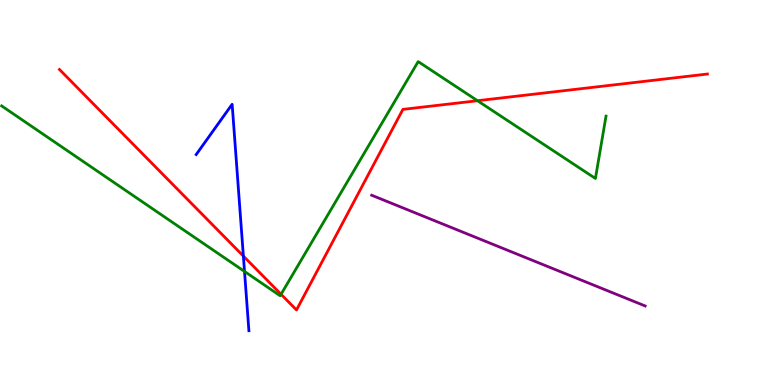[{'lines': ['blue', 'red'], 'intersections': [{'x': 3.14, 'y': 3.35}]}, {'lines': ['green', 'red'], 'intersections': [{'x': 3.63, 'y': 2.36}, {'x': 6.16, 'y': 7.38}]}, {'lines': ['purple', 'red'], 'intersections': []}, {'lines': ['blue', 'green'], 'intersections': [{'x': 3.16, 'y': 2.95}]}, {'lines': ['blue', 'purple'], 'intersections': []}, {'lines': ['green', 'purple'], 'intersections': []}]